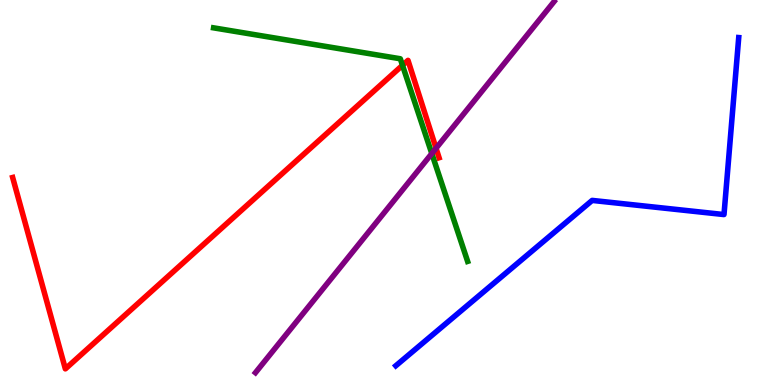[{'lines': ['blue', 'red'], 'intersections': []}, {'lines': ['green', 'red'], 'intersections': [{'x': 5.19, 'y': 8.3}]}, {'lines': ['purple', 'red'], 'intersections': [{'x': 5.63, 'y': 6.15}]}, {'lines': ['blue', 'green'], 'intersections': []}, {'lines': ['blue', 'purple'], 'intersections': []}, {'lines': ['green', 'purple'], 'intersections': [{'x': 5.57, 'y': 6.01}]}]